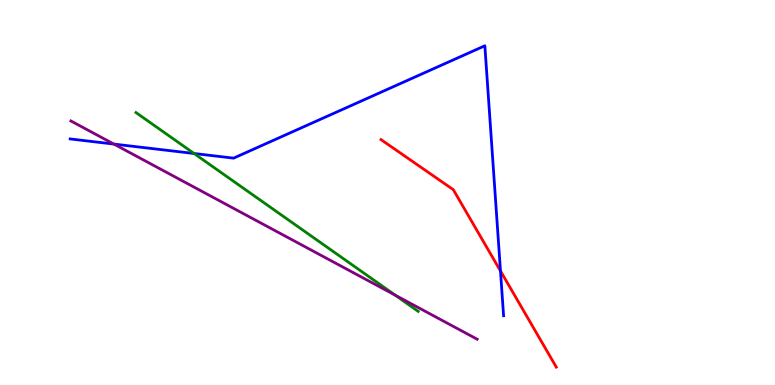[{'lines': ['blue', 'red'], 'intersections': [{'x': 6.46, 'y': 2.96}]}, {'lines': ['green', 'red'], 'intersections': []}, {'lines': ['purple', 'red'], 'intersections': []}, {'lines': ['blue', 'green'], 'intersections': [{'x': 2.5, 'y': 6.01}]}, {'lines': ['blue', 'purple'], 'intersections': [{'x': 1.47, 'y': 6.26}]}, {'lines': ['green', 'purple'], 'intersections': [{'x': 5.1, 'y': 2.33}]}]